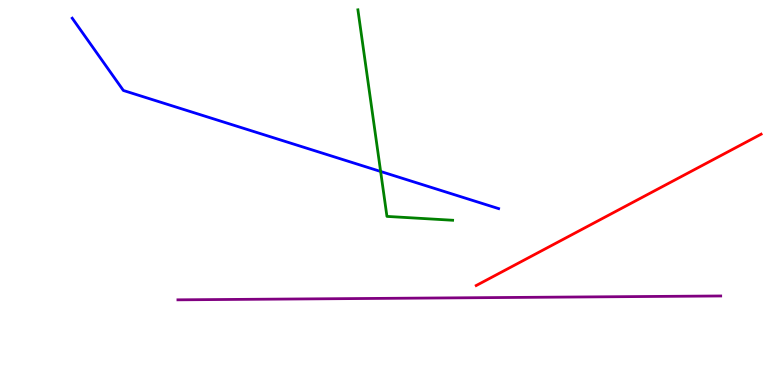[{'lines': ['blue', 'red'], 'intersections': []}, {'lines': ['green', 'red'], 'intersections': []}, {'lines': ['purple', 'red'], 'intersections': []}, {'lines': ['blue', 'green'], 'intersections': [{'x': 4.91, 'y': 5.55}]}, {'lines': ['blue', 'purple'], 'intersections': []}, {'lines': ['green', 'purple'], 'intersections': []}]